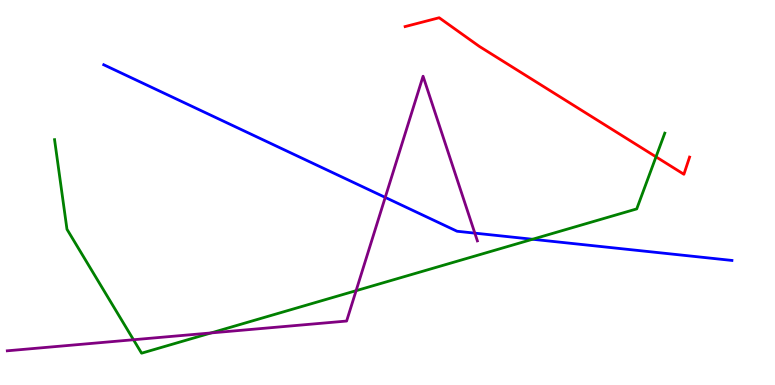[{'lines': ['blue', 'red'], 'intersections': []}, {'lines': ['green', 'red'], 'intersections': [{'x': 8.46, 'y': 5.93}]}, {'lines': ['purple', 'red'], 'intersections': []}, {'lines': ['blue', 'green'], 'intersections': [{'x': 6.87, 'y': 3.79}]}, {'lines': ['blue', 'purple'], 'intersections': [{'x': 4.97, 'y': 4.87}, {'x': 6.13, 'y': 3.94}]}, {'lines': ['green', 'purple'], 'intersections': [{'x': 1.72, 'y': 1.18}, {'x': 2.72, 'y': 1.35}, {'x': 4.59, 'y': 2.45}]}]